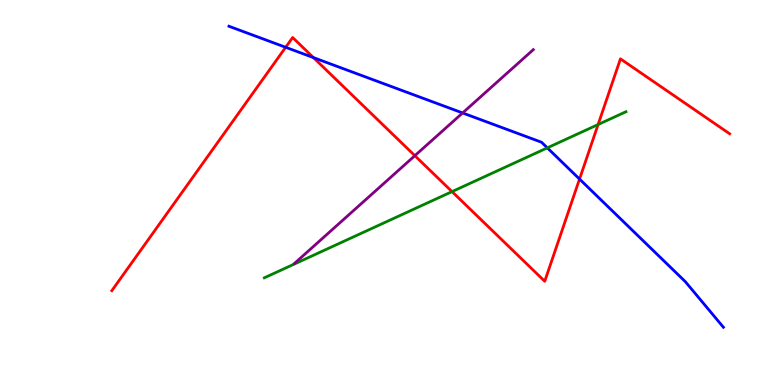[{'lines': ['blue', 'red'], 'intersections': [{'x': 3.69, 'y': 8.77}, {'x': 4.04, 'y': 8.5}, {'x': 7.48, 'y': 5.35}]}, {'lines': ['green', 'red'], 'intersections': [{'x': 5.83, 'y': 5.02}, {'x': 7.72, 'y': 6.77}]}, {'lines': ['purple', 'red'], 'intersections': [{'x': 5.35, 'y': 5.96}]}, {'lines': ['blue', 'green'], 'intersections': [{'x': 7.06, 'y': 6.16}]}, {'lines': ['blue', 'purple'], 'intersections': [{'x': 5.97, 'y': 7.07}]}, {'lines': ['green', 'purple'], 'intersections': []}]